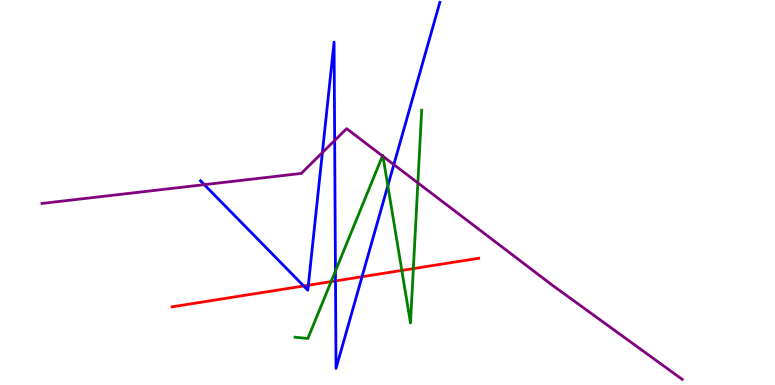[{'lines': ['blue', 'red'], 'intersections': [{'x': 3.92, 'y': 2.57}, {'x': 3.98, 'y': 2.59}, {'x': 4.33, 'y': 2.7}, {'x': 4.67, 'y': 2.81}]}, {'lines': ['green', 'red'], 'intersections': [{'x': 4.27, 'y': 2.68}, {'x': 5.18, 'y': 2.98}, {'x': 5.33, 'y': 3.02}]}, {'lines': ['purple', 'red'], 'intersections': []}, {'lines': ['blue', 'green'], 'intersections': [{'x': 4.33, 'y': 2.96}, {'x': 5.0, 'y': 5.18}]}, {'lines': ['blue', 'purple'], 'intersections': [{'x': 2.64, 'y': 5.2}, {'x': 4.16, 'y': 6.04}, {'x': 4.32, 'y': 6.35}, {'x': 5.08, 'y': 5.73}]}, {'lines': ['green', 'purple'], 'intersections': [{'x': 4.94, 'y': 5.95}, {'x': 4.94, 'y': 5.94}, {'x': 5.39, 'y': 5.25}]}]